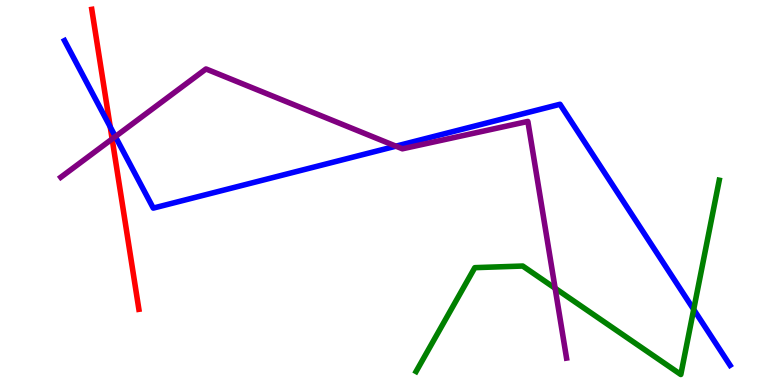[{'lines': ['blue', 'red'], 'intersections': [{'x': 1.42, 'y': 6.7}]}, {'lines': ['green', 'red'], 'intersections': []}, {'lines': ['purple', 'red'], 'intersections': [{'x': 1.45, 'y': 6.39}]}, {'lines': ['blue', 'green'], 'intersections': [{'x': 8.95, 'y': 1.96}]}, {'lines': ['blue', 'purple'], 'intersections': [{'x': 1.49, 'y': 6.45}, {'x': 5.11, 'y': 6.2}]}, {'lines': ['green', 'purple'], 'intersections': [{'x': 7.16, 'y': 2.51}]}]